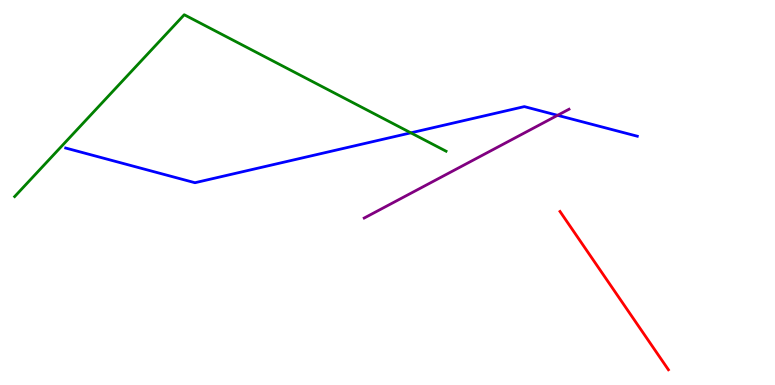[{'lines': ['blue', 'red'], 'intersections': []}, {'lines': ['green', 'red'], 'intersections': []}, {'lines': ['purple', 'red'], 'intersections': []}, {'lines': ['blue', 'green'], 'intersections': [{'x': 5.3, 'y': 6.55}]}, {'lines': ['blue', 'purple'], 'intersections': [{'x': 7.19, 'y': 7.0}]}, {'lines': ['green', 'purple'], 'intersections': []}]